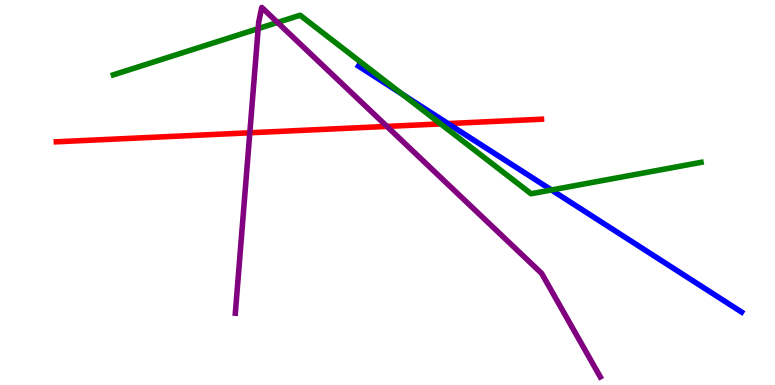[{'lines': ['blue', 'red'], 'intersections': [{'x': 5.78, 'y': 6.79}]}, {'lines': ['green', 'red'], 'intersections': [{'x': 5.69, 'y': 6.78}]}, {'lines': ['purple', 'red'], 'intersections': [{'x': 3.22, 'y': 6.55}, {'x': 4.99, 'y': 6.72}]}, {'lines': ['blue', 'green'], 'intersections': [{'x': 5.19, 'y': 7.56}, {'x': 7.12, 'y': 5.07}]}, {'lines': ['blue', 'purple'], 'intersections': []}, {'lines': ['green', 'purple'], 'intersections': [{'x': 3.33, 'y': 9.26}, {'x': 3.58, 'y': 9.42}]}]